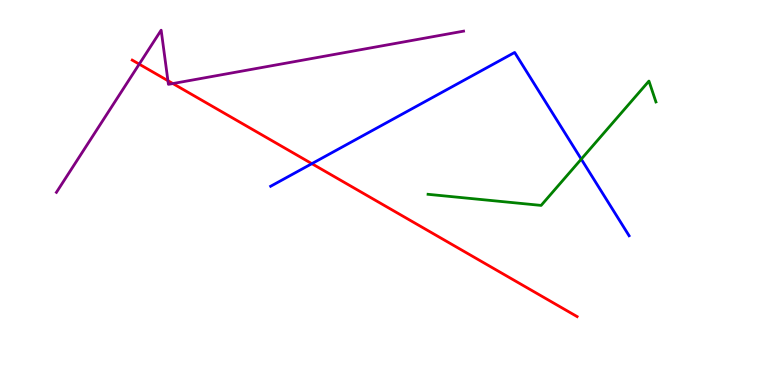[{'lines': ['blue', 'red'], 'intersections': [{'x': 4.02, 'y': 5.75}]}, {'lines': ['green', 'red'], 'intersections': []}, {'lines': ['purple', 'red'], 'intersections': [{'x': 1.8, 'y': 8.33}, {'x': 2.17, 'y': 7.9}, {'x': 2.23, 'y': 7.83}]}, {'lines': ['blue', 'green'], 'intersections': [{'x': 7.5, 'y': 5.87}]}, {'lines': ['blue', 'purple'], 'intersections': []}, {'lines': ['green', 'purple'], 'intersections': []}]